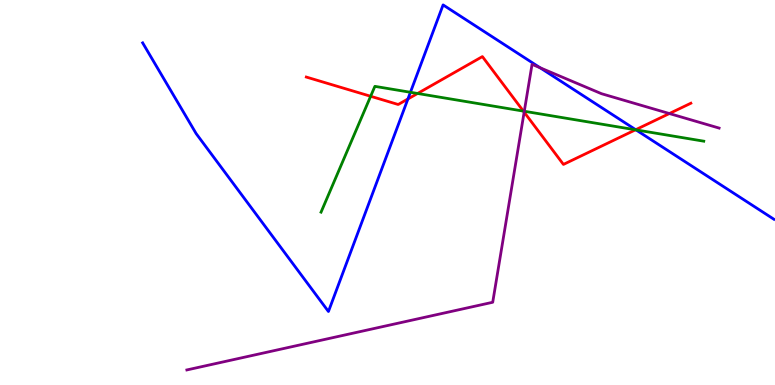[{'lines': ['blue', 'red'], 'intersections': [{'x': 5.26, 'y': 7.43}, {'x': 8.2, 'y': 6.63}]}, {'lines': ['green', 'red'], 'intersections': [{'x': 4.78, 'y': 7.5}, {'x': 5.39, 'y': 7.57}, {'x': 6.75, 'y': 7.11}, {'x': 8.2, 'y': 6.63}]}, {'lines': ['purple', 'red'], 'intersections': [{'x': 6.76, 'y': 7.09}, {'x': 8.64, 'y': 7.05}]}, {'lines': ['blue', 'green'], 'intersections': [{'x': 5.3, 'y': 7.6}, {'x': 8.21, 'y': 6.63}]}, {'lines': ['blue', 'purple'], 'intersections': [{'x': 6.97, 'y': 8.24}]}, {'lines': ['green', 'purple'], 'intersections': [{'x': 6.77, 'y': 7.11}]}]